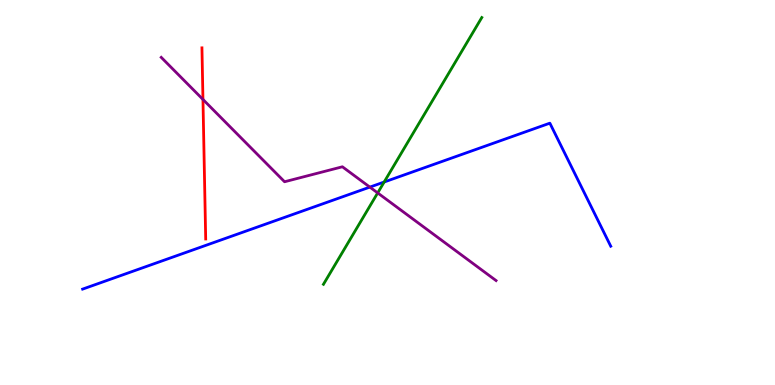[{'lines': ['blue', 'red'], 'intersections': []}, {'lines': ['green', 'red'], 'intersections': []}, {'lines': ['purple', 'red'], 'intersections': [{'x': 2.62, 'y': 7.42}]}, {'lines': ['blue', 'green'], 'intersections': [{'x': 4.96, 'y': 5.27}]}, {'lines': ['blue', 'purple'], 'intersections': [{'x': 4.77, 'y': 5.14}]}, {'lines': ['green', 'purple'], 'intersections': [{'x': 4.87, 'y': 4.99}]}]